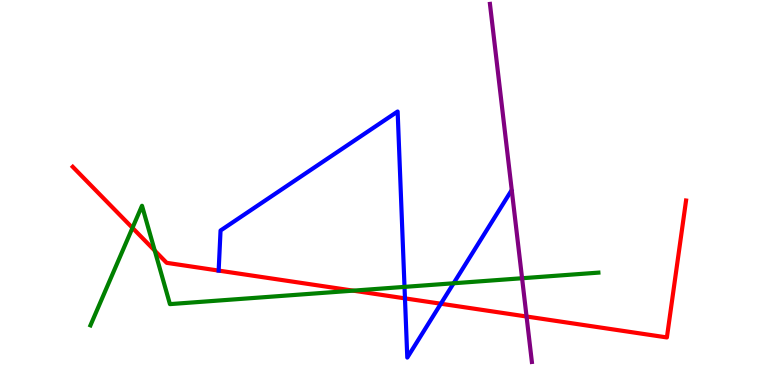[{'lines': ['blue', 'red'], 'intersections': [{'x': 2.82, 'y': 2.97}, {'x': 5.23, 'y': 2.25}, {'x': 5.69, 'y': 2.11}]}, {'lines': ['green', 'red'], 'intersections': [{'x': 1.71, 'y': 4.08}, {'x': 2.0, 'y': 3.49}, {'x': 4.56, 'y': 2.45}]}, {'lines': ['purple', 'red'], 'intersections': [{'x': 6.79, 'y': 1.78}]}, {'lines': ['blue', 'green'], 'intersections': [{'x': 5.22, 'y': 2.55}, {'x': 5.85, 'y': 2.64}]}, {'lines': ['blue', 'purple'], 'intersections': []}, {'lines': ['green', 'purple'], 'intersections': [{'x': 6.74, 'y': 2.77}]}]